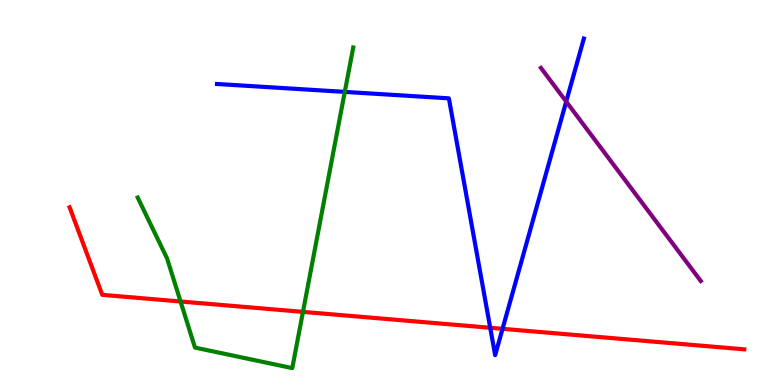[{'lines': ['blue', 'red'], 'intersections': [{'x': 6.33, 'y': 1.49}, {'x': 6.48, 'y': 1.46}]}, {'lines': ['green', 'red'], 'intersections': [{'x': 2.33, 'y': 2.17}, {'x': 3.91, 'y': 1.9}]}, {'lines': ['purple', 'red'], 'intersections': []}, {'lines': ['blue', 'green'], 'intersections': [{'x': 4.45, 'y': 7.61}]}, {'lines': ['blue', 'purple'], 'intersections': [{'x': 7.31, 'y': 7.36}]}, {'lines': ['green', 'purple'], 'intersections': []}]